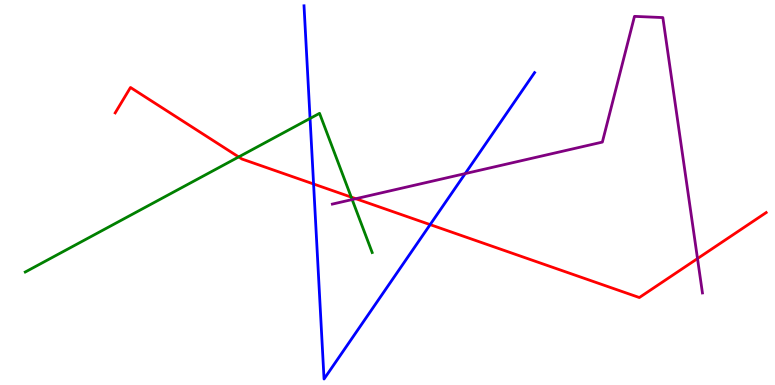[{'lines': ['blue', 'red'], 'intersections': [{'x': 4.05, 'y': 5.22}, {'x': 5.55, 'y': 4.17}]}, {'lines': ['green', 'red'], 'intersections': [{'x': 3.08, 'y': 5.92}, {'x': 4.53, 'y': 4.88}]}, {'lines': ['purple', 'red'], 'intersections': [{'x': 4.59, 'y': 4.84}, {'x': 9.0, 'y': 3.28}]}, {'lines': ['blue', 'green'], 'intersections': [{'x': 4.0, 'y': 6.92}]}, {'lines': ['blue', 'purple'], 'intersections': [{'x': 6.0, 'y': 5.49}]}, {'lines': ['green', 'purple'], 'intersections': [{'x': 4.54, 'y': 4.82}]}]